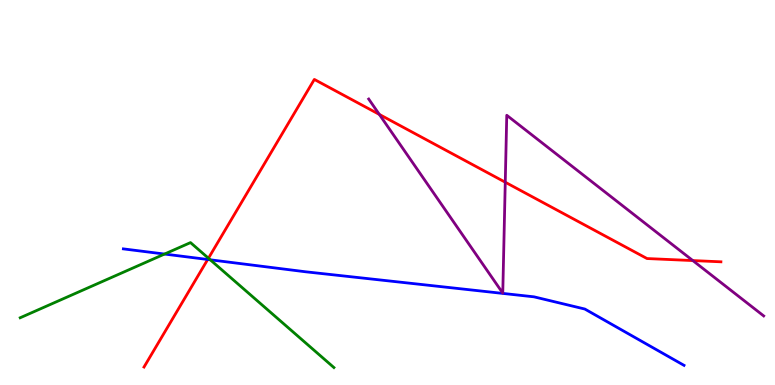[{'lines': ['blue', 'red'], 'intersections': [{'x': 2.68, 'y': 3.26}]}, {'lines': ['green', 'red'], 'intersections': [{'x': 2.69, 'y': 3.29}]}, {'lines': ['purple', 'red'], 'intersections': [{'x': 4.89, 'y': 7.03}, {'x': 6.52, 'y': 5.27}, {'x': 8.94, 'y': 3.23}]}, {'lines': ['blue', 'green'], 'intersections': [{'x': 2.12, 'y': 3.4}, {'x': 2.71, 'y': 3.25}]}, {'lines': ['blue', 'purple'], 'intersections': []}, {'lines': ['green', 'purple'], 'intersections': []}]